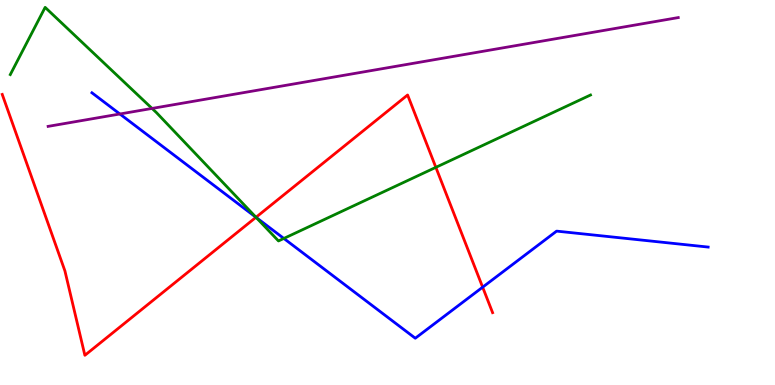[{'lines': ['blue', 'red'], 'intersections': [{'x': 3.3, 'y': 4.36}, {'x': 6.23, 'y': 2.54}]}, {'lines': ['green', 'red'], 'intersections': [{'x': 3.3, 'y': 4.36}, {'x': 5.62, 'y': 5.65}]}, {'lines': ['purple', 'red'], 'intersections': []}, {'lines': ['blue', 'green'], 'intersections': [{'x': 3.3, 'y': 4.35}, {'x': 3.66, 'y': 3.81}]}, {'lines': ['blue', 'purple'], 'intersections': [{'x': 1.55, 'y': 7.04}]}, {'lines': ['green', 'purple'], 'intersections': [{'x': 1.96, 'y': 7.18}]}]